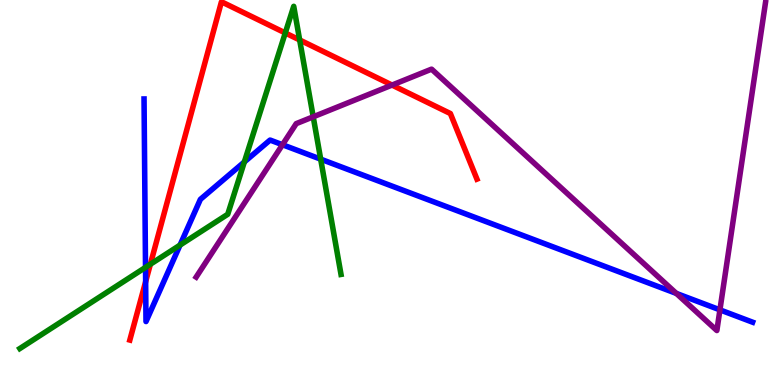[{'lines': ['blue', 'red'], 'intersections': [{'x': 1.88, 'y': 2.68}]}, {'lines': ['green', 'red'], 'intersections': [{'x': 1.94, 'y': 3.14}, {'x': 3.68, 'y': 9.14}, {'x': 3.87, 'y': 8.96}]}, {'lines': ['purple', 'red'], 'intersections': [{'x': 5.06, 'y': 7.79}]}, {'lines': ['blue', 'green'], 'intersections': [{'x': 1.88, 'y': 3.06}, {'x': 2.32, 'y': 3.63}, {'x': 3.15, 'y': 5.79}, {'x': 4.14, 'y': 5.87}]}, {'lines': ['blue', 'purple'], 'intersections': [{'x': 3.64, 'y': 6.24}, {'x': 8.73, 'y': 2.38}, {'x': 9.29, 'y': 1.95}]}, {'lines': ['green', 'purple'], 'intersections': [{'x': 4.04, 'y': 6.97}]}]